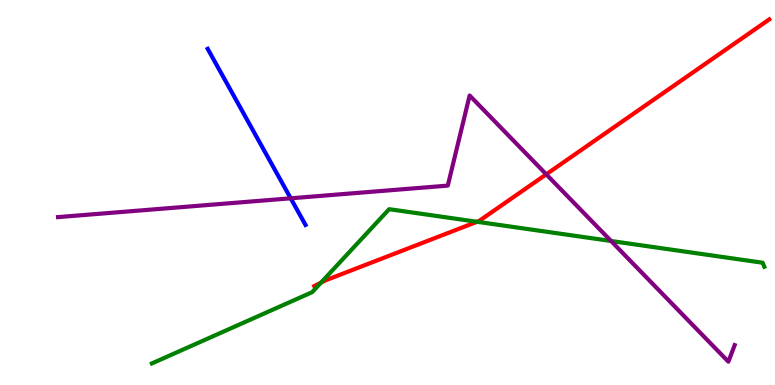[{'lines': ['blue', 'red'], 'intersections': []}, {'lines': ['green', 'red'], 'intersections': [{'x': 4.14, 'y': 2.66}, {'x': 6.16, 'y': 4.24}]}, {'lines': ['purple', 'red'], 'intersections': [{'x': 7.05, 'y': 5.47}]}, {'lines': ['blue', 'green'], 'intersections': []}, {'lines': ['blue', 'purple'], 'intersections': [{'x': 3.75, 'y': 4.85}]}, {'lines': ['green', 'purple'], 'intersections': [{'x': 7.88, 'y': 3.74}]}]